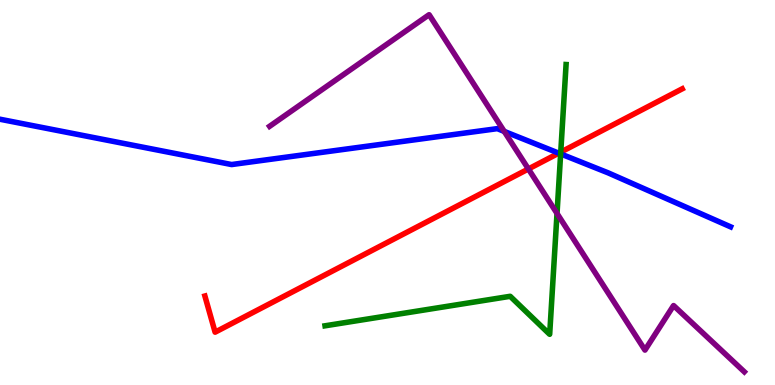[{'lines': ['blue', 'red'], 'intersections': [{'x': 7.21, 'y': 6.02}]}, {'lines': ['green', 'red'], 'intersections': [{'x': 7.24, 'y': 6.05}]}, {'lines': ['purple', 'red'], 'intersections': [{'x': 6.82, 'y': 5.61}]}, {'lines': ['blue', 'green'], 'intersections': [{'x': 7.23, 'y': 6.0}]}, {'lines': ['blue', 'purple'], 'intersections': [{'x': 6.51, 'y': 6.59}]}, {'lines': ['green', 'purple'], 'intersections': [{'x': 7.19, 'y': 4.46}]}]